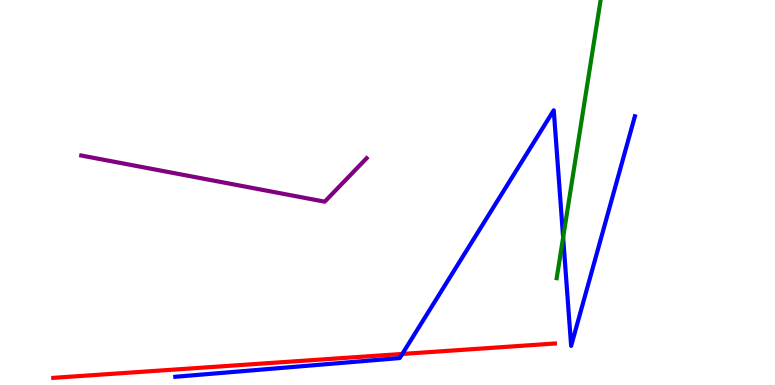[{'lines': ['blue', 'red'], 'intersections': [{'x': 5.19, 'y': 0.806}]}, {'lines': ['green', 'red'], 'intersections': []}, {'lines': ['purple', 'red'], 'intersections': []}, {'lines': ['blue', 'green'], 'intersections': [{'x': 7.27, 'y': 3.83}]}, {'lines': ['blue', 'purple'], 'intersections': []}, {'lines': ['green', 'purple'], 'intersections': []}]